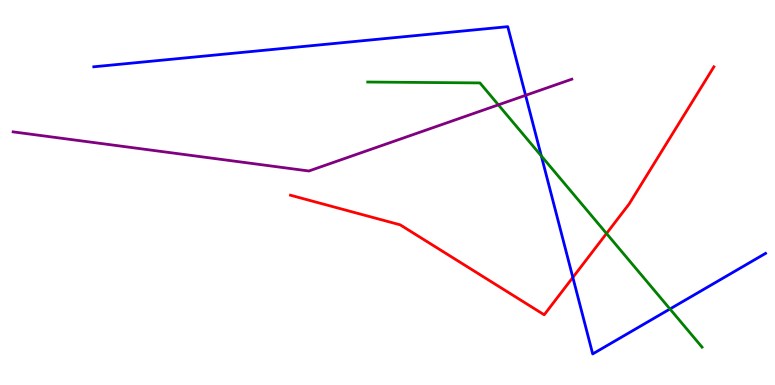[{'lines': ['blue', 'red'], 'intersections': [{'x': 7.39, 'y': 2.79}]}, {'lines': ['green', 'red'], 'intersections': [{'x': 7.83, 'y': 3.94}]}, {'lines': ['purple', 'red'], 'intersections': []}, {'lines': ['blue', 'green'], 'intersections': [{'x': 6.98, 'y': 5.95}, {'x': 8.64, 'y': 1.97}]}, {'lines': ['blue', 'purple'], 'intersections': [{'x': 6.78, 'y': 7.52}]}, {'lines': ['green', 'purple'], 'intersections': [{'x': 6.43, 'y': 7.28}]}]